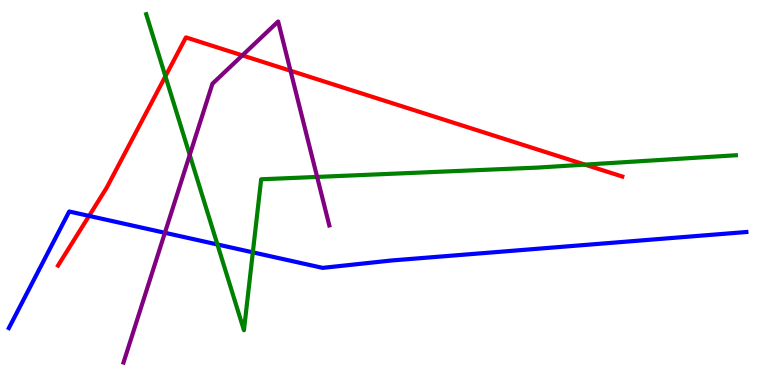[{'lines': ['blue', 'red'], 'intersections': [{'x': 1.15, 'y': 4.39}]}, {'lines': ['green', 'red'], 'intersections': [{'x': 2.13, 'y': 8.02}, {'x': 7.55, 'y': 5.72}]}, {'lines': ['purple', 'red'], 'intersections': [{'x': 3.13, 'y': 8.56}, {'x': 3.75, 'y': 8.16}]}, {'lines': ['blue', 'green'], 'intersections': [{'x': 2.81, 'y': 3.65}, {'x': 3.26, 'y': 3.45}]}, {'lines': ['blue', 'purple'], 'intersections': [{'x': 2.13, 'y': 3.95}]}, {'lines': ['green', 'purple'], 'intersections': [{'x': 2.45, 'y': 5.98}, {'x': 4.09, 'y': 5.4}]}]